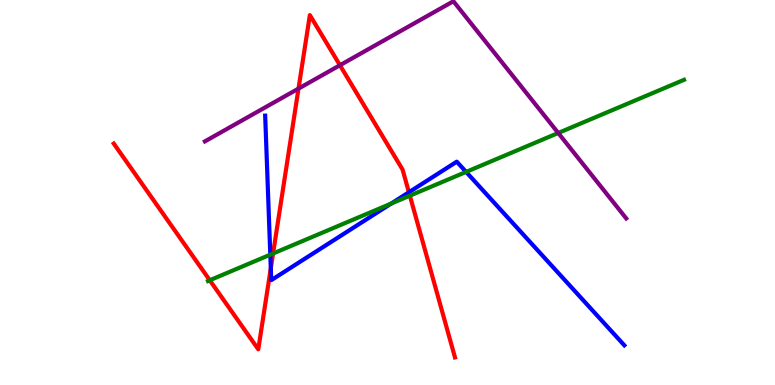[{'lines': ['blue', 'red'], 'intersections': [{'x': 3.49, 'y': 3.03}, {'x': 5.28, 'y': 5.01}]}, {'lines': ['green', 'red'], 'intersections': [{'x': 2.71, 'y': 2.72}, {'x': 3.52, 'y': 3.42}, {'x': 5.29, 'y': 4.92}]}, {'lines': ['purple', 'red'], 'intersections': [{'x': 3.85, 'y': 7.7}, {'x': 4.39, 'y': 8.31}]}, {'lines': ['blue', 'green'], 'intersections': [{'x': 3.49, 'y': 3.39}, {'x': 5.05, 'y': 4.71}, {'x': 6.01, 'y': 5.53}]}, {'lines': ['blue', 'purple'], 'intersections': []}, {'lines': ['green', 'purple'], 'intersections': [{'x': 7.2, 'y': 6.55}]}]